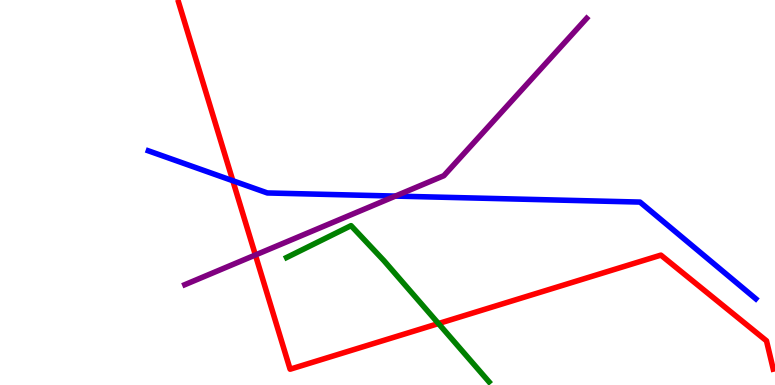[{'lines': ['blue', 'red'], 'intersections': [{'x': 3.0, 'y': 5.31}]}, {'lines': ['green', 'red'], 'intersections': [{'x': 5.66, 'y': 1.6}]}, {'lines': ['purple', 'red'], 'intersections': [{'x': 3.3, 'y': 3.38}]}, {'lines': ['blue', 'green'], 'intersections': []}, {'lines': ['blue', 'purple'], 'intersections': [{'x': 5.1, 'y': 4.91}]}, {'lines': ['green', 'purple'], 'intersections': []}]